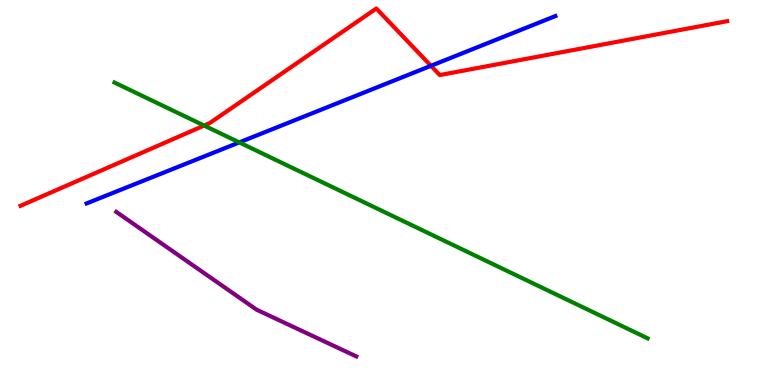[{'lines': ['blue', 'red'], 'intersections': [{'x': 5.56, 'y': 8.29}]}, {'lines': ['green', 'red'], 'intersections': [{'x': 2.63, 'y': 6.74}]}, {'lines': ['purple', 'red'], 'intersections': []}, {'lines': ['blue', 'green'], 'intersections': [{'x': 3.09, 'y': 6.3}]}, {'lines': ['blue', 'purple'], 'intersections': []}, {'lines': ['green', 'purple'], 'intersections': []}]